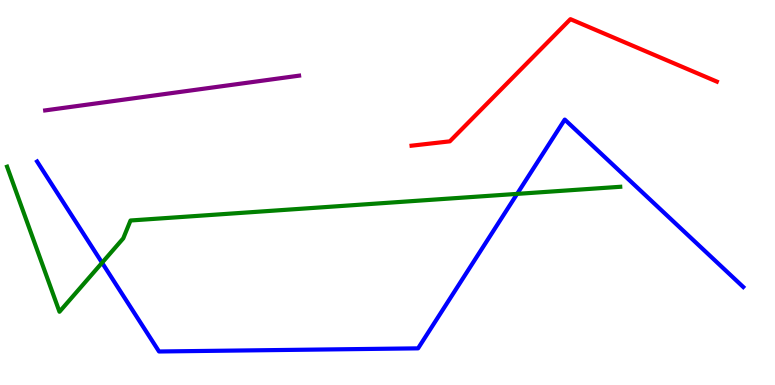[{'lines': ['blue', 'red'], 'intersections': []}, {'lines': ['green', 'red'], 'intersections': []}, {'lines': ['purple', 'red'], 'intersections': []}, {'lines': ['blue', 'green'], 'intersections': [{'x': 1.32, 'y': 3.18}, {'x': 6.67, 'y': 4.96}]}, {'lines': ['blue', 'purple'], 'intersections': []}, {'lines': ['green', 'purple'], 'intersections': []}]